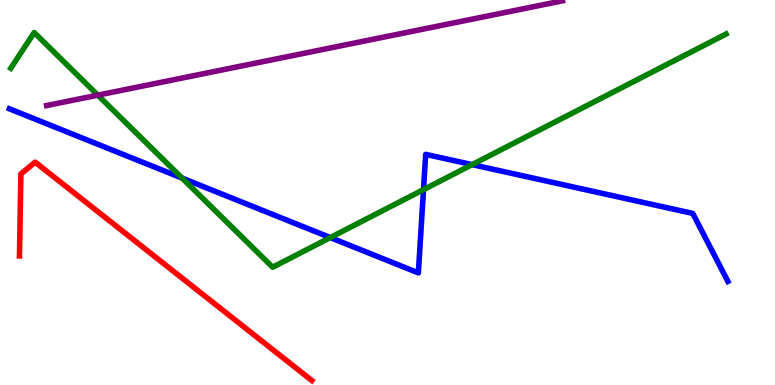[{'lines': ['blue', 'red'], 'intersections': []}, {'lines': ['green', 'red'], 'intersections': []}, {'lines': ['purple', 'red'], 'intersections': []}, {'lines': ['blue', 'green'], 'intersections': [{'x': 2.35, 'y': 5.37}, {'x': 4.26, 'y': 3.83}, {'x': 5.46, 'y': 5.07}, {'x': 6.09, 'y': 5.72}]}, {'lines': ['blue', 'purple'], 'intersections': []}, {'lines': ['green', 'purple'], 'intersections': [{'x': 1.26, 'y': 7.53}]}]